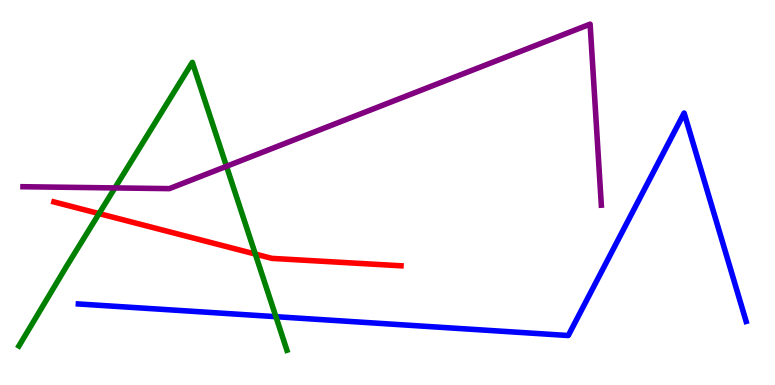[{'lines': ['blue', 'red'], 'intersections': []}, {'lines': ['green', 'red'], 'intersections': [{'x': 1.28, 'y': 4.45}, {'x': 3.29, 'y': 3.4}]}, {'lines': ['purple', 'red'], 'intersections': []}, {'lines': ['blue', 'green'], 'intersections': [{'x': 3.56, 'y': 1.77}]}, {'lines': ['blue', 'purple'], 'intersections': []}, {'lines': ['green', 'purple'], 'intersections': [{'x': 1.48, 'y': 5.12}, {'x': 2.92, 'y': 5.68}]}]